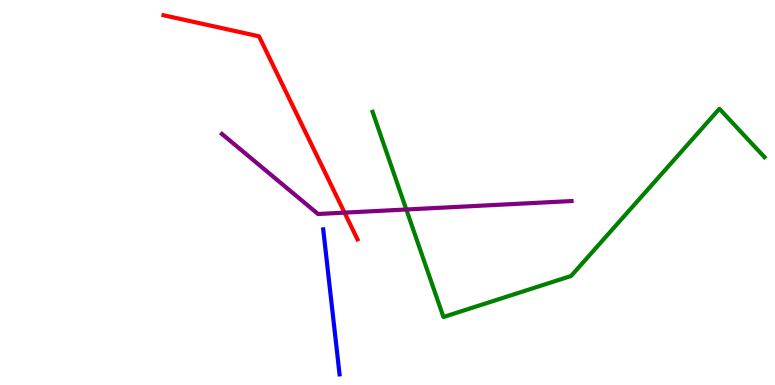[{'lines': ['blue', 'red'], 'intersections': []}, {'lines': ['green', 'red'], 'intersections': []}, {'lines': ['purple', 'red'], 'intersections': [{'x': 4.45, 'y': 4.48}]}, {'lines': ['blue', 'green'], 'intersections': []}, {'lines': ['blue', 'purple'], 'intersections': []}, {'lines': ['green', 'purple'], 'intersections': [{'x': 5.24, 'y': 4.56}]}]